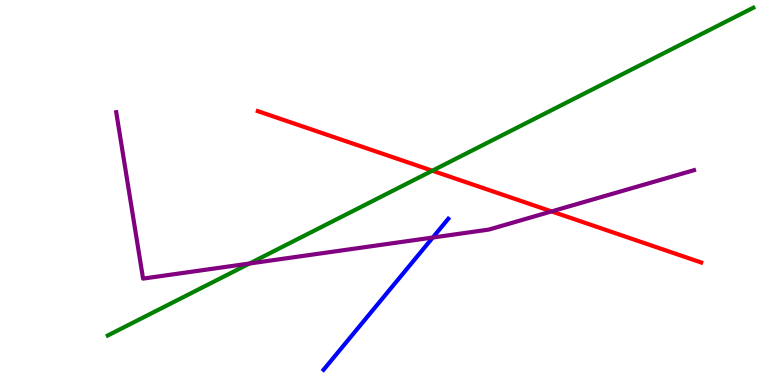[{'lines': ['blue', 'red'], 'intersections': []}, {'lines': ['green', 'red'], 'intersections': [{'x': 5.58, 'y': 5.57}]}, {'lines': ['purple', 'red'], 'intersections': [{'x': 7.12, 'y': 4.51}]}, {'lines': ['blue', 'green'], 'intersections': []}, {'lines': ['blue', 'purple'], 'intersections': [{'x': 5.58, 'y': 3.83}]}, {'lines': ['green', 'purple'], 'intersections': [{'x': 3.22, 'y': 3.16}]}]